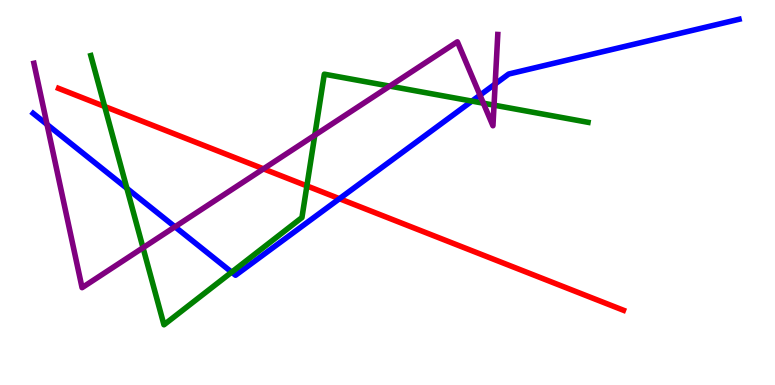[{'lines': ['blue', 'red'], 'intersections': [{'x': 4.38, 'y': 4.84}]}, {'lines': ['green', 'red'], 'intersections': [{'x': 1.35, 'y': 7.23}, {'x': 3.96, 'y': 5.17}]}, {'lines': ['purple', 'red'], 'intersections': [{'x': 3.4, 'y': 5.61}]}, {'lines': ['blue', 'green'], 'intersections': [{'x': 1.64, 'y': 5.11}, {'x': 2.99, 'y': 2.93}, {'x': 6.09, 'y': 7.37}]}, {'lines': ['blue', 'purple'], 'intersections': [{'x': 0.607, 'y': 6.77}, {'x': 2.26, 'y': 4.11}, {'x': 6.19, 'y': 7.53}, {'x': 6.39, 'y': 7.82}]}, {'lines': ['green', 'purple'], 'intersections': [{'x': 1.85, 'y': 3.57}, {'x': 4.06, 'y': 6.49}, {'x': 5.03, 'y': 7.76}, {'x': 6.24, 'y': 7.32}, {'x': 6.37, 'y': 7.27}]}]